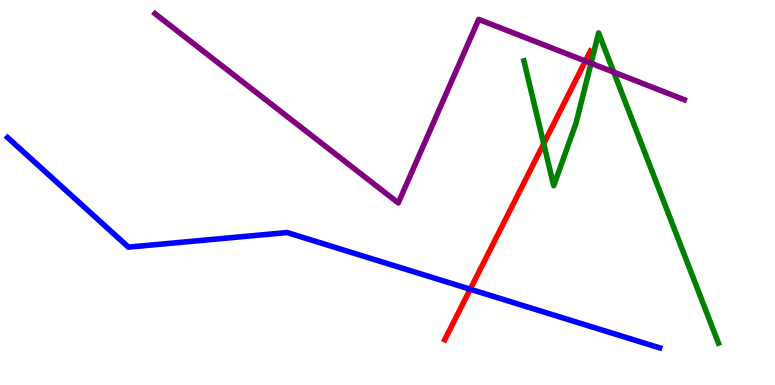[{'lines': ['blue', 'red'], 'intersections': [{'x': 6.07, 'y': 2.49}]}, {'lines': ['green', 'red'], 'intersections': [{'x': 7.02, 'y': 6.27}]}, {'lines': ['purple', 'red'], 'intersections': [{'x': 7.55, 'y': 8.41}]}, {'lines': ['blue', 'green'], 'intersections': []}, {'lines': ['blue', 'purple'], 'intersections': []}, {'lines': ['green', 'purple'], 'intersections': [{'x': 7.63, 'y': 8.36}, {'x': 7.92, 'y': 8.13}]}]